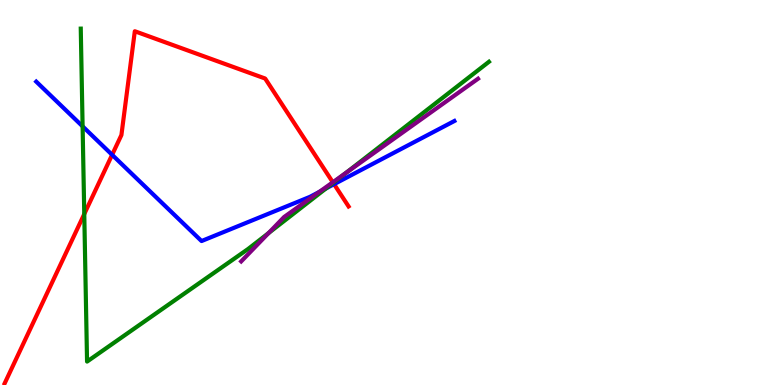[{'lines': ['blue', 'red'], 'intersections': [{'x': 1.45, 'y': 5.98}, {'x': 4.31, 'y': 5.22}]}, {'lines': ['green', 'red'], 'intersections': [{'x': 1.09, 'y': 4.44}, {'x': 4.3, 'y': 5.25}]}, {'lines': ['purple', 'red'], 'intersections': [{'x': 4.29, 'y': 5.27}]}, {'lines': ['blue', 'green'], 'intersections': [{'x': 1.07, 'y': 6.72}, {'x': 4.21, 'y': 5.11}]}, {'lines': ['blue', 'purple'], 'intersections': [{'x': 4.12, 'y': 5.01}]}, {'lines': ['green', 'purple'], 'intersections': [{'x': 3.47, 'y': 3.95}, {'x': 4.47, 'y': 5.52}]}]